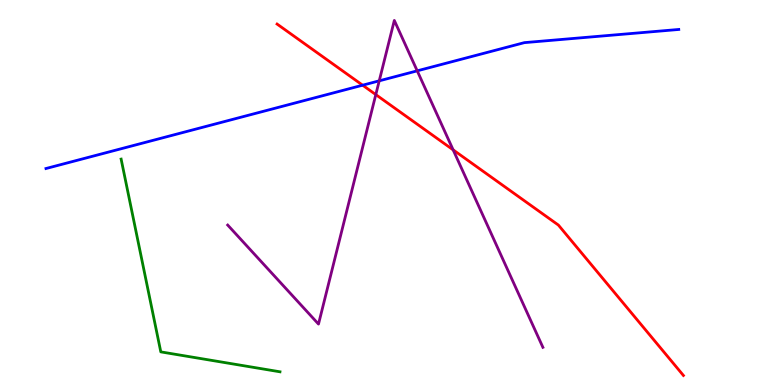[{'lines': ['blue', 'red'], 'intersections': [{'x': 4.68, 'y': 7.79}]}, {'lines': ['green', 'red'], 'intersections': []}, {'lines': ['purple', 'red'], 'intersections': [{'x': 4.85, 'y': 7.54}, {'x': 5.85, 'y': 6.11}]}, {'lines': ['blue', 'green'], 'intersections': []}, {'lines': ['blue', 'purple'], 'intersections': [{'x': 4.89, 'y': 7.9}, {'x': 5.38, 'y': 8.16}]}, {'lines': ['green', 'purple'], 'intersections': []}]